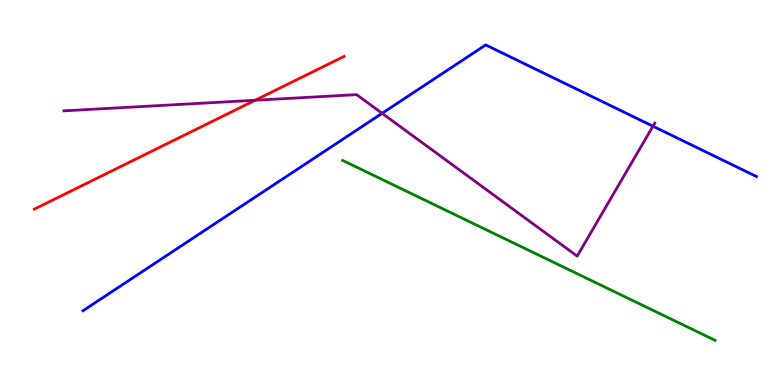[{'lines': ['blue', 'red'], 'intersections': []}, {'lines': ['green', 'red'], 'intersections': []}, {'lines': ['purple', 'red'], 'intersections': [{'x': 3.29, 'y': 7.4}]}, {'lines': ['blue', 'green'], 'intersections': []}, {'lines': ['blue', 'purple'], 'intersections': [{'x': 4.93, 'y': 7.06}, {'x': 8.43, 'y': 6.72}]}, {'lines': ['green', 'purple'], 'intersections': []}]